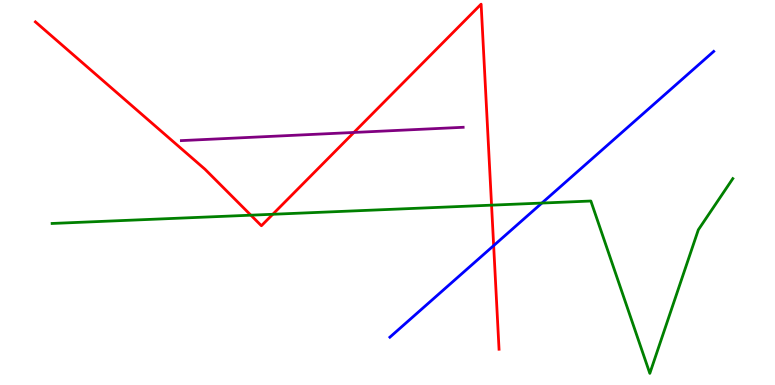[{'lines': ['blue', 'red'], 'intersections': [{'x': 6.37, 'y': 3.62}]}, {'lines': ['green', 'red'], 'intersections': [{'x': 3.24, 'y': 4.41}, {'x': 3.52, 'y': 4.43}, {'x': 6.34, 'y': 4.67}]}, {'lines': ['purple', 'red'], 'intersections': [{'x': 4.57, 'y': 6.56}]}, {'lines': ['blue', 'green'], 'intersections': [{'x': 6.99, 'y': 4.73}]}, {'lines': ['blue', 'purple'], 'intersections': []}, {'lines': ['green', 'purple'], 'intersections': []}]